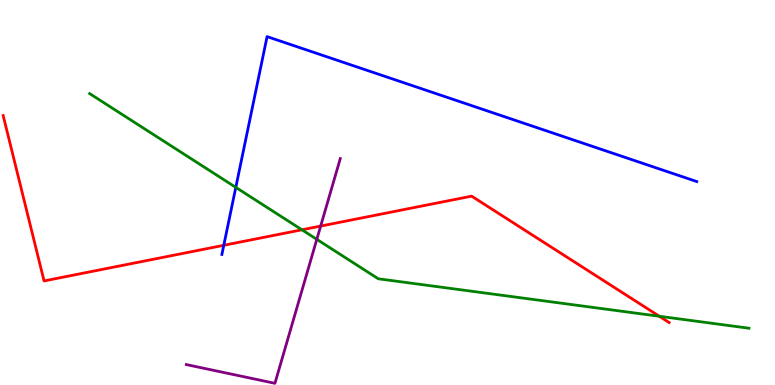[{'lines': ['blue', 'red'], 'intersections': [{'x': 2.89, 'y': 3.63}]}, {'lines': ['green', 'red'], 'intersections': [{'x': 3.9, 'y': 4.03}, {'x': 8.51, 'y': 1.79}]}, {'lines': ['purple', 'red'], 'intersections': [{'x': 4.14, 'y': 4.13}]}, {'lines': ['blue', 'green'], 'intersections': [{'x': 3.04, 'y': 5.13}]}, {'lines': ['blue', 'purple'], 'intersections': []}, {'lines': ['green', 'purple'], 'intersections': [{'x': 4.09, 'y': 3.78}]}]